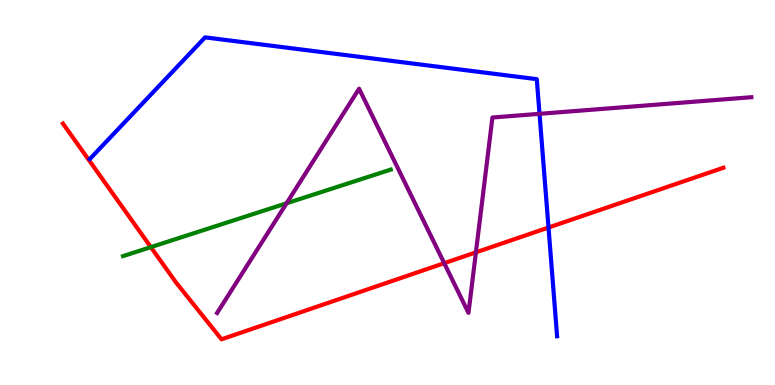[{'lines': ['blue', 'red'], 'intersections': [{'x': 7.08, 'y': 4.09}]}, {'lines': ['green', 'red'], 'intersections': [{'x': 1.95, 'y': 3.58}]}, {'lines': ['purple', 'red'], 'intersections': [{'x': 5.73, 'y': 3.16}, {'x': 6.14, 'y': 3.45}]}, {'lines': ['blue', 'green'], 'intersections': []}, {'lines': ['blue', 'purple'], 'intersections': [{'x': 6.96, 'y': 7.04}]}, {'lines': ['green', 'purple'], 'intersections': [{'x': 3.7, 'y': 4.72}]}]